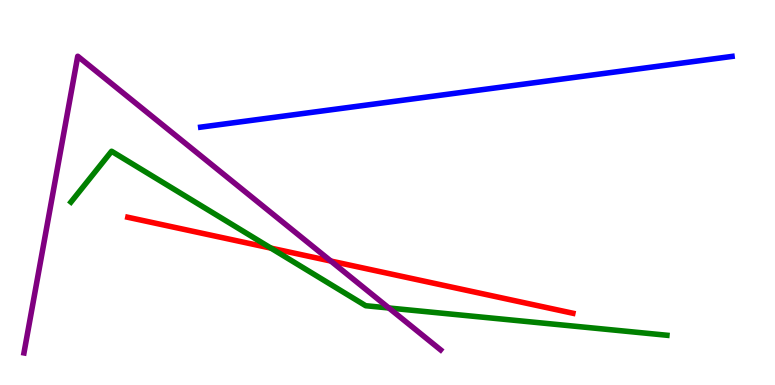[{'lines': ['blue', 'red'], 'intersections': []}, {'lines': ['green', 'red'], 'intersections': [{'x': 3.5, 'y': 3.56}]}, {'lines': ['purple', 'red'], 'intersections': [{'x': 4.27, 'y': 3.22}]}, {'lines': ['blue', 'green'], 'intersections': []}, {'lines': ['blue', 'purple'], 'intersections': []}, {'lines': ['green', 'purple'], 'intersections': [{'x': 5.02, 'y': 2.0}]}]